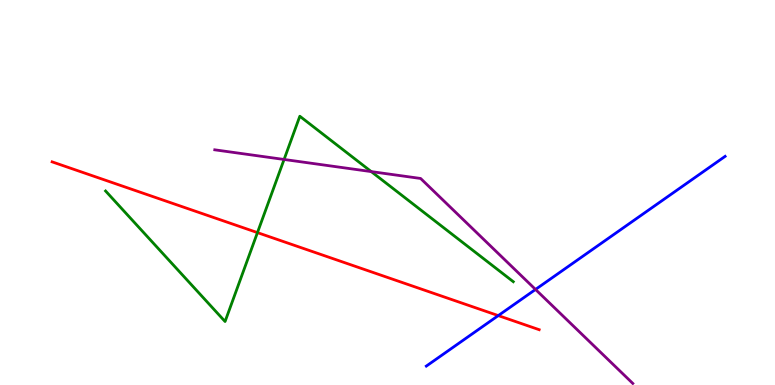[{'lines': ['blue', 'red'], 'intersections': [{'x': 6.43, 'y': 1.8}]}, {'lines': ['green', 'red'], 'intersections': [{'x': 3.32, 'y': 3.96}]}, {'lines': ['purple', 'red'], 'intersections': []}, {'lines': ['blue', 'green'], 'intersections': []}, {'lines': ['blue', 'purple'], 'intersections': [{'x': 6.91, 'y': 2.48}]}, {'lines': ['green', 'purple'], 'intersections': [{'x': 3.67, 'y': 5.86}, {'x': 4.79, 'y': 5.54}]}]